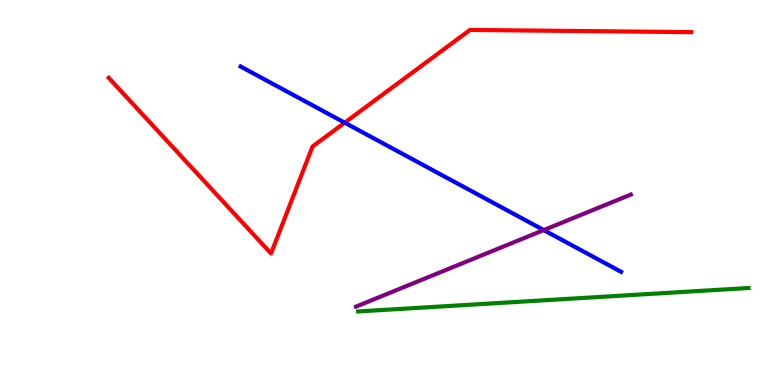[{'lines': ['blue', 'red'], 'intersections': [{'x': 4.45, 'y': 6.81}]}, {'lines': ['green', 'red'], 'intersections': []}, {'lines': ['purple', 'red'], 'intersections': []}, {'lines': ['blue', 'green'], 'intersections': []}, {'lines': ['blue', 'purple'], 'intersections': [{'x': 7.02, 'y': 4.02}]}, {'lines': ['green', 'purple'], 'intersections': []}]